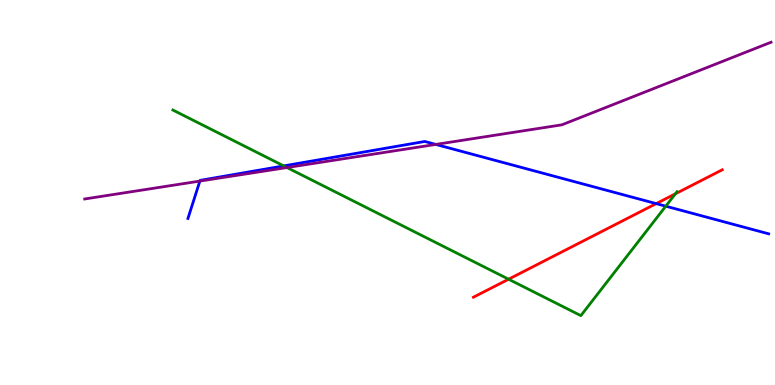[{'lines': ['blue', 'red'], 'intersections': [{'x': 8.47, 'y': 4.71}]}, {'lines': ['green', 'red'], 'intersections': [{'x': 6.56, 'y': 2.75}, {'x': 8.71, 'y': 4.97}]}, {'lines': ['purple', 'red'], 'intersections': []}, {'lines': ['blue', 'green'], 'intersections': [{'x': 3.66, 'y': 5.69}, {'x': 8.59, 'y': 4.64}]}, {'lines': ['blue', 'purple'], 'intersections': [{'x': 2.58, 'y': 5.3}, {'x': 5.62, 'y': 6.25}]}, {'lines': ['green', 'purple'], 'intersections': [{'x': 3.7, 'y': 5.65}]}]